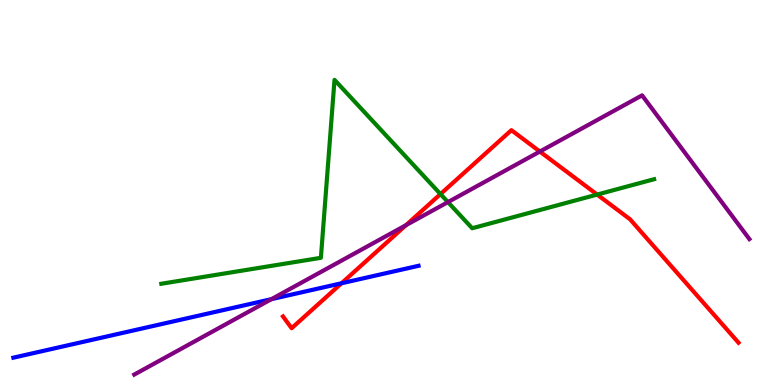[{'lines': ['blue', 'red'], 'intersections': [{'x': 4.41, 'y': 2.64}]}, {'lines': ['green', 'red'], 'intersections': [{'x': 5.68, 'y': 4.96}, {'x': 7.71, 'y': 4.95}]}, {'lines': ['purple', 'red'], 'intersections': [{'x': 5.24, 'y': 4.15}, {'x': 6.97, 'y': 6.06}]}, {'lines': ['blue', 'green'], 'intersections': []}, {'lines': ['blue', 'purple'], 'intersections': [{'x': 3.5, 'y': 2.23}]}, {'lines': ['green', 'purple'], 'intersections': [{'x': 5.78, 'y': 4.75}]}]